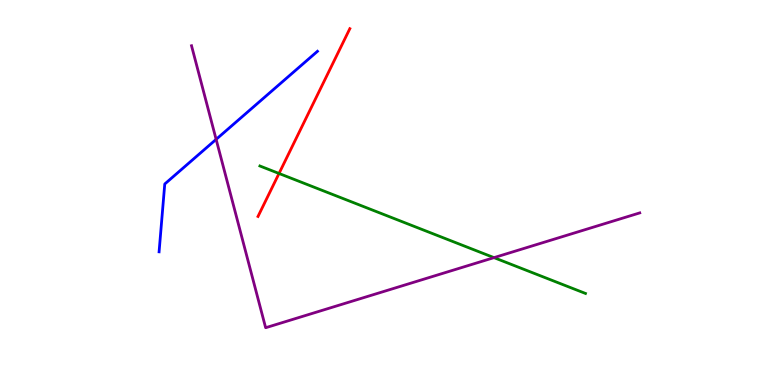[{'lines': ['blue', 'red'], 'intersections': []}, {'lines': ['green', 'red'], 'intersections': [{'x': 3.6, 'y': 5.49}]}, {'lines': ['purple', 'red'], 'intersections': []}, {'lines': ['blue', 'green'], 'intersections': []}, {'lines': ['blue', 'purple'], 'intersections': [{'x': 2.79, 'y': 6.38}]}, {'lines': ['green', 'purple'], 'intersections': [{'x': 6.37, 'y': 3.31}]}]